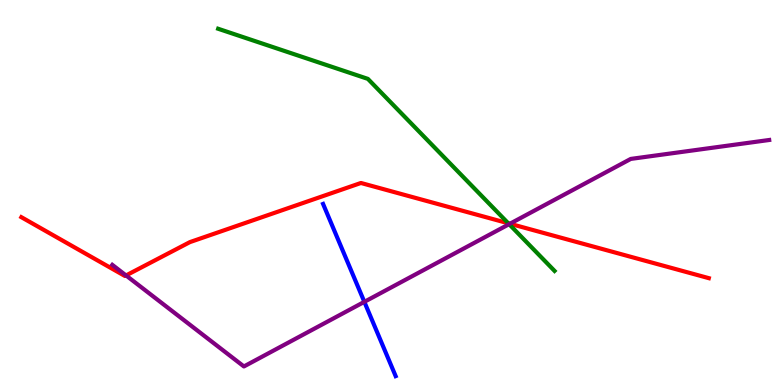[{'lines': ['blue', 'red'], 'intersections': []}, {'lines': ['green', 'red'], 'intersections': [{'x': 6.56, 'y': 4.2}]}, {'lines': ['purple', 'red'], 'intersections': [{'x': 1.63, 'y': 2.85}, {'x': 6.58, 'y': 4.19}]}, {'lines': ['blue', 'green'], 'intersections': []}, {'lines': ['blue', 'purple'], 'intersections': [{'x': 4.7, 'y': 2.16}]}, {'lines': ['green', 'purple'], 'intersections': [{'x': 6.57, 'y': 4.18}]}]